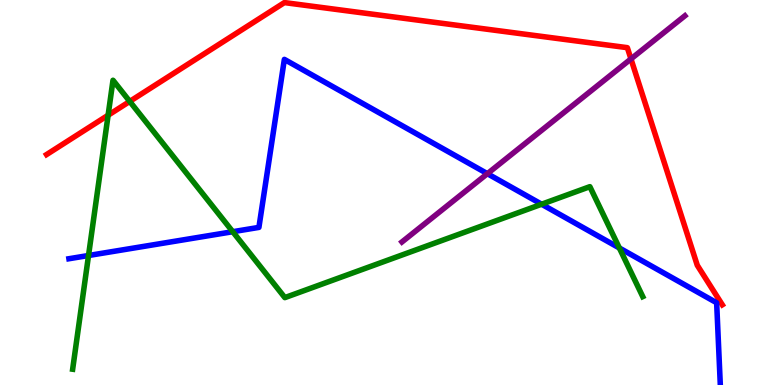[{'lines': ['blue', 'red'], 'intersections': []}, {'lines': ['green', 'red'], 'intersections': [{'x': 1.39, 'y': 7.01}, {'x': 1.67, 'y': 7.37}]}, {'lines': ['purple', 'red'], 'intersections': [{'x': 8.14, 'y': 8.47}]}, {'lines': ['blue', 'green'], 'intersections': [{'x': 1.14, 'y': 3.36}, {'x': 3.0, 'y': 3.98}, {'x': 6.99, 'y': 4.7}, {'x': 7.99, 'y': 3.56}]}, {'lines': ['blue', 'purple'], 'intersections': [{'x': 6.29, 'y': 5.49}]}, {'lines': ['green', 'purple'], 'intersections': []}]